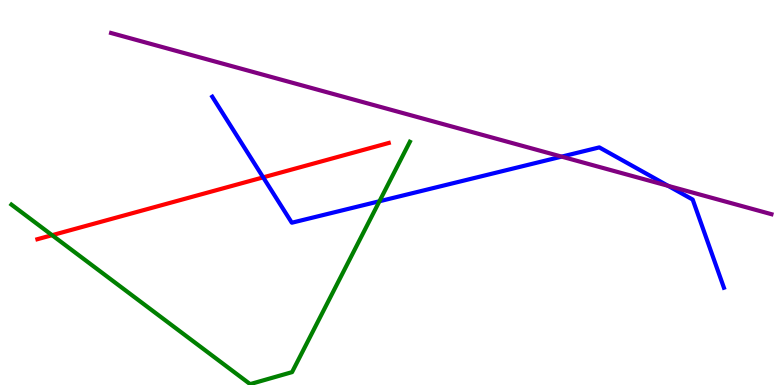[{'lines': ['blue', 'red'], 'intersections': [{'x': 3.4, 'y': 5.39}]}, {'lines': ['green', 'red'], 'intersections': [{'x': 0.672, 'y': 3.89}]}, {'lines': ['purple', 'red'], 'intersections': []}, {'lines': ['blue', 'green'], 'intersections': [{'x': 4.9, 'y': 4.77}]}, {'lines': ['blue', 'purple'], 'intersections': [{'x': 7.25, 'y': 5.93}, {'x': 8.62, 'y': 5.17}]}, {'lines': ['green', 'purple'], 'intersections': []}]